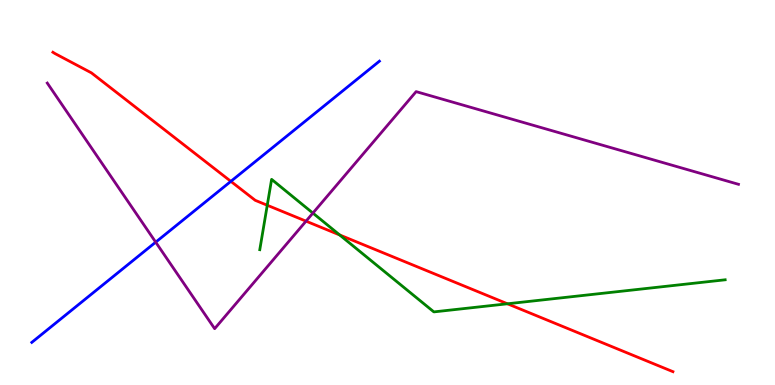[{'lines': ['blue', 'red'], 'intersections': [{'x': 2.98, 'y': 5.29}]}, {'lines': ['green', 'red'], 'intersections': [{'x': 3.45, 'y': 4.67}, {'x': 4.38, 'y': 3.9}, {'x': 6.55, 'y': 2.11}]}, {'lines': ['purple', 'red'], 'intersections': [{'x': 3.95, 'y': 4.26}]}, {'lines': ['blue', 'green'], 'intersections': []}, {'lines': ['blue', 'purple'], 'intersections': [{'x': 2.01, 'y': 3.71}]}, {'lines': ['green', 'purple'], 'intersections': [{'x': 4.04, 'y': 4.47}]}]